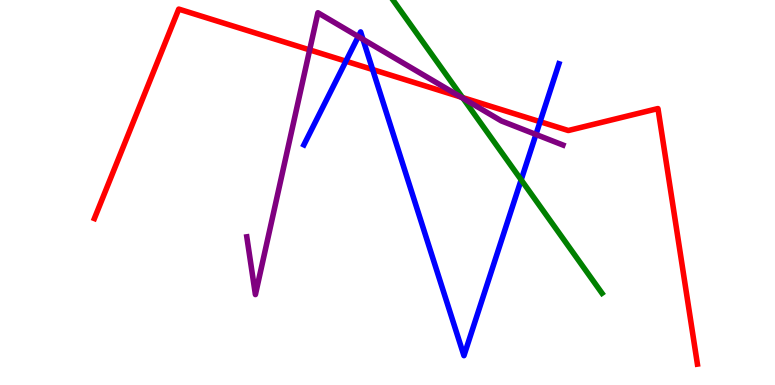[{'lines': ['blue', 'red'], 'intersections': [{'x': 4.46, 'y': 8.41}, {'x': 4.81, 'y': 8.19}, {'x': 6.97, 'y': 6.84}]}, {'lines': ['green', 'red'], 'intersections': [{'x': 5.97, 'y': 7.47}]}, {'lines': ['purple', 'red'], 'intersections': [{'x': 4.0, 'y': 8.7}, {'x': 5.95, 'y': 7.48}]}, {'lines': ['blue', 'green'], 'intersections': [{'x': 6.72, 'y': 5.33}]}, {'lines': ['blue', 'purple'], 'intersections': [{'x': 4.62, 'y': 9.05}, {'x': 4.68, 'y': 8.98}, {'x': 6.92, 'y': 6.51}]}, {'lines': ['green', 'purple'], 'intersections': [{'x': 5.98, 'y': 7.45}]}]